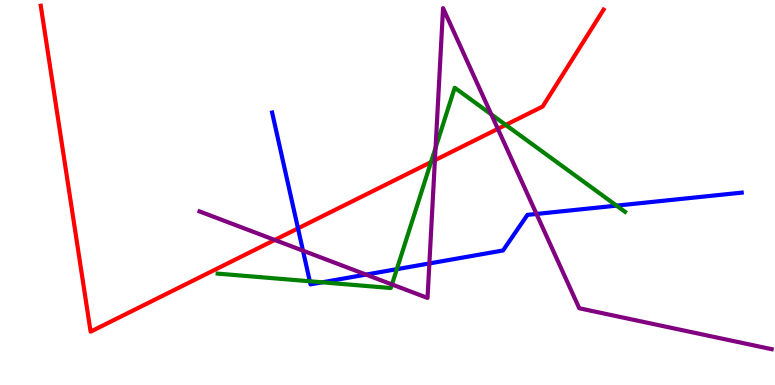[{'lines': ['blue', 'red'], 'intersections': [{'x': 3.85, 'y': 4.07}]}, {'lines': ['green', 'red'], 'intersections': [{'x': 5.56, 'y': 5.79}, {'x': 6.53, 'y': 6.76}]}, {'lines': ['purple', 'red'], 'intersections': [{'x': 3.54, 'y': 3.77}, {'x': 5.61, 'y': 5.84}, {'x': 6.42, 'y': 6.65}]}, {'lines': ['blue', 'green'], 'intersections': [{'x': 4.0, 'y': 2.69}, {'x': 4.16, 'y': 2.67}, {'x': 5.12, 'y': 3.01}, {'x': 7.96, 'y': 4.66}]}, {'lines': ['blue', 'purple'], 'intersections': [{'x': 3.91, 'y': 3.49}, {'x': 4.72, 'y': 2.87}, {'x': 5.54, 'y': 3.16}, {'x': 6.92, 'y': 4.44}]}, {'lines': ['green', 'purple'], 'intersections': [{'x': 5.06, 'y': 2.61}, {'x': 5.62, 'y': 6.16}, {'x': 6.34, 'y': 7.03}]}]